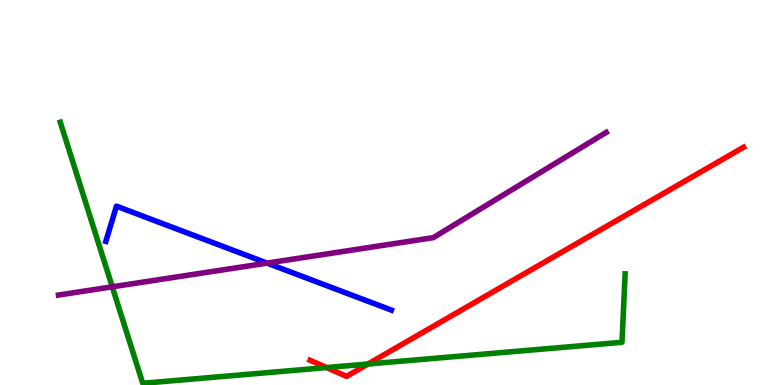[{'lines': ['blue', 'red'], 'intersections': []}, {'lines': ['green', 'red'], 'intersections': [{'x': 4.21, 'y': 0.453}, {'x': 4.75, 'y': 0.545}]}, {'lines': ['purple', 'red'], 'intersections': []}, {'lines': ['blue', 'green'], 'intersections': []}, {'lines': ['blue', 'purple'], 'intersections': [{'x': 3.45, 'y': 3.17}]}, {'lines': ['green', 'purple'], 'intersections': [{'x': 1.45, 'y': 2.55}]}]